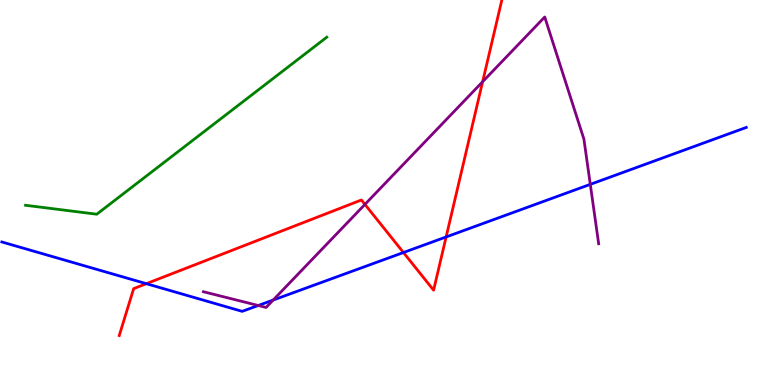[{'lines': ['blue', 'red'], 'intersections': [{'x': 1.89, 'y': 2.63}, {'x': 5.21, 'y': 3.44}, {'x': 5.76, 'y': 3.85}]}, {'lines': ['green', 'red'], 'intersections': []}, {'lines': ['purple', 'red'], 'intersections': [{'x': 4.71, 'y': 4.69}, {'x': 6.23, 'y': 7.88}]}, {'lines': ['blue', 'green'], 'intersections': []}, {'lines': ['blue', 'purple'], 'intersections': [{'x': 3.33, 'y': 2.07}, {'x': 3.52, 'y': 2.21}, {'x': 7.62, 'y': 5.21}]}, {'lines': ['green', 'purple'], 'intersections': []}]